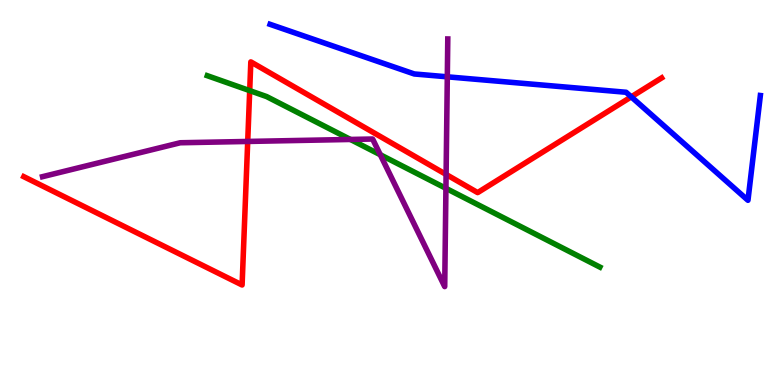[{'lines': ['blue', 'red'], 'intersections': [{'x': 8.15, 'y': 7.48}]}, {'lines': ['green', 'red'], 'intersections': [{'x': 3.22, 'y': 7.65}]}, {'lines': ['purple', 'red'], 'intersections': [{'x': 3.2, 'y': 6.33}, {'x': 5.76, 'y': 5.47}]}, {'lines': ['blue', 'green'], 'intersections': []}, {'lines': ['blue', 'purple'], 'intersections': [{'x': 5.77, 'y': 8.0}]}, {'lines': ['green', 'purple'], 'intersections': [{'x': 4.52, 'y': 6.38}, {'x': 4.91, 'y': 5.98}, {'x': 5.75, 'y': 5.11}]}]